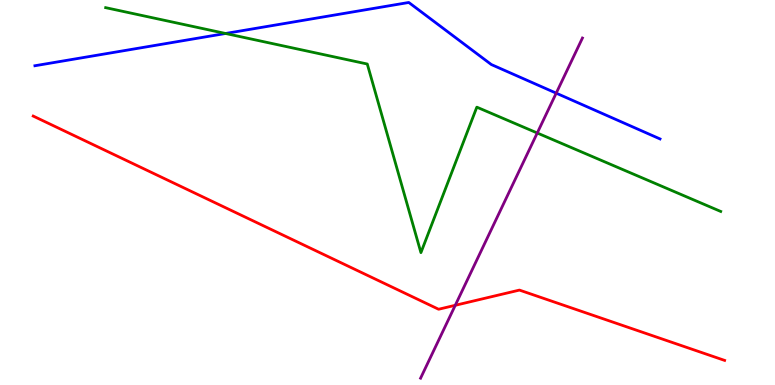[{'lines': ['blue', 'red'], 'intersections': []}, {'lines': ['green', 'red'], 'intersections': []}, {'lines': ['purple', 'red'], 'intersections': [{'x': 5.87, 'y': 2.07}]}, {'lines': ['blue', 'green'], 'intersections': [{'x': 2.91, 'y': 9.13}]}, {'lines': ['blue', 'purple'], 'intersections': [{'x': 7.18, 'y': 7.58}]}, {'lines': ['green', 'purple'], 'intersections': [{'x': 6.93, 'y': 6.55}]}]